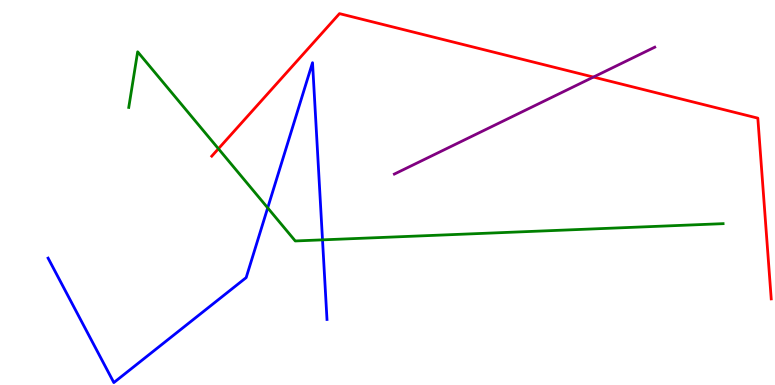[{'lines': ['blue', 'red'], 'intersections': []}, {'lines': ['green', 'red'], 'intersections': [{'x': 2.82, 'y': 6.14}]}, {'lines': ['purple', 'red'], 'intersections': [{'x': 7.66, 'y': 8.0}]}, {'lines': ['blue', 'green'], 'intersections': [{'x': 3.45, 'y': 4.6}, {'x': 4.16, 'y': 3.77}]}, {'lines': ['blue', 'purple'], 'intersections': []}, {'lines': ['green', 'purple'], 'intersections': []}]